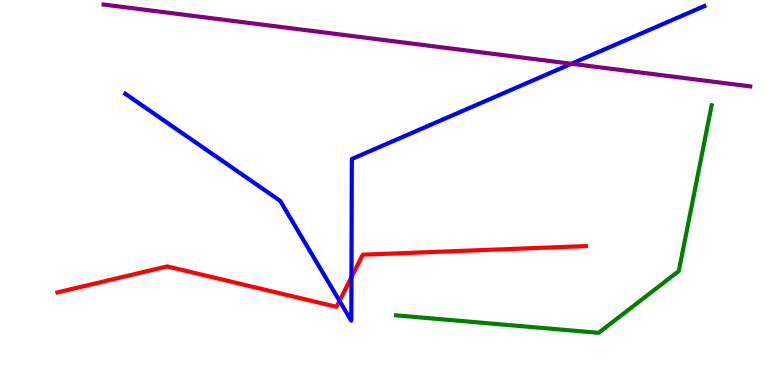[{'lines': ['blue', 'red'], 'intersections': [{'x': 4.38, 'y': 2.19}, {'x': 4.53, 'y': 2.8}]}, {'lines': ['green', 'red'], 'intersections': []}, {'lines': ['purple', 'red'], 'intersections': []}, {'lines': ['blue', 'green'], 'intersections': []}, {'lines': ['blue', 'purple'], 'intersections': [{'x': 7.37, 'y': 8.34}]}, {'lines': ['green', 'purple'], 'intersections': []}]